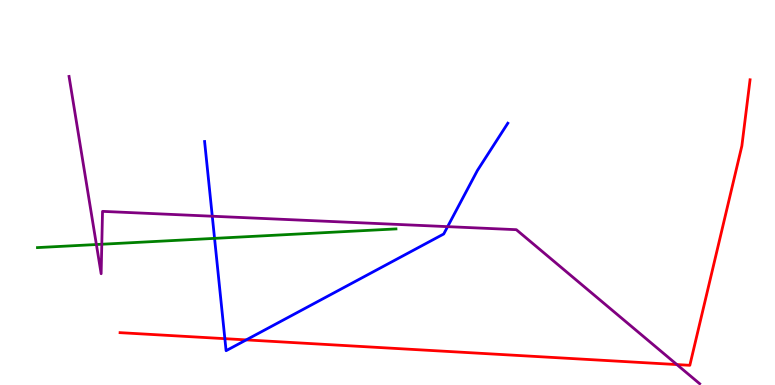[{'lines': ['blue', 'red'], 'intersections': [{'x': 2.9, 'y': 1.2}, {'x': 3.18, 'y': 1.17}]}, {'lines': ['green', 'red'], 'intersections': []}, {'lines': ['purple', 'red'], 'intersections': [{'x': 8.73, 'y': 0.531}]}, {'lines': ['blue', 'green'], 'intersections': [{'x': 2.77, 'y': 3.81}]}, {'lines': ['blue', 'purple'], 'intersections': [{'x': 2.74, 'y': 4.38}, {'x': 5.78, 'y': 4.11}]}, {'lines': ['green', 'purple'], 'intersections': [{'x': 1.24, 'y': 3.65}, {'x': 1.31, 'y': 3.66}]}]